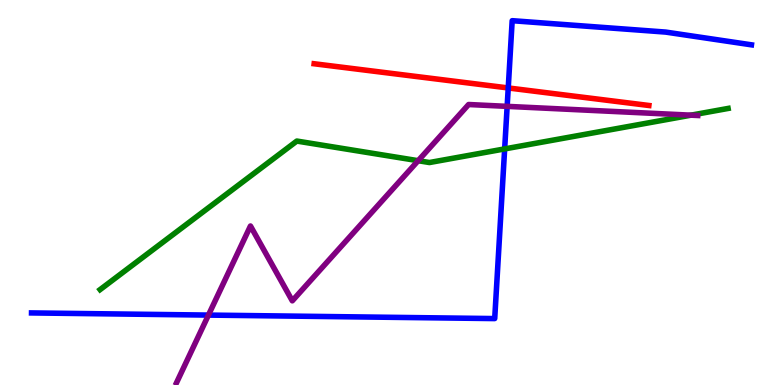[{'lines': ['blue', 'red'], 'intersections': [{'x': 6.56, 'y': 7.72}]}, {'lines': ['green', 'red'], 'intersections': []}, {'lines': ['purple', 'red'], 'intersections': []}, {'lines': ['blue', 'green'], 'intersections': [{'x': 6.51, 'y': 6.13}]}, {'lines': ['blue', 'purple'], 'intersections': [{'x': 2.69, 'y': 1.82}, {'x': 6.54, 'y': 7.24}]}, {'lines': ['green', 'purple'], 'intersections': [{'x': 5.4, 'y': 5.83}, {'x': 8.92, 'y': 7.01}]}]